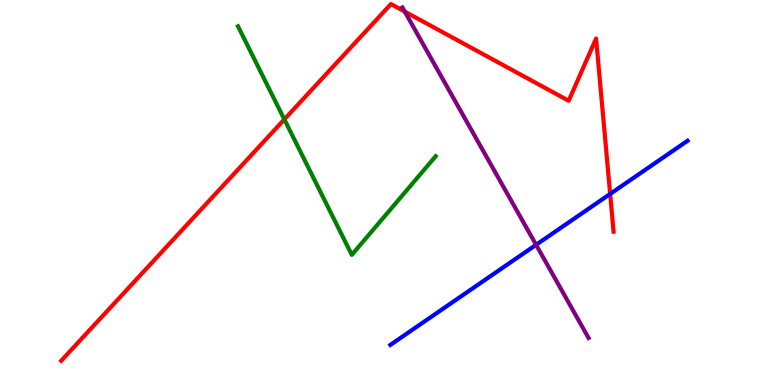[{'lines': ['blue', 'red'], 'intersections': [{'x': 7.87, 'y': 4.96}]}, {'lines': ['green', 'red'], 'intersections': [{'x': 3.67, 'y': 6.9}]}, {'lines': ['purple', 'red'], 'intersections': [{'x': 5.22, 'y': 9.7}]}, {'lines': ['blue', 'green'], 'intersections': []}, {'lines': ['blue', 'purple'], 'intersections': [{'x': 6.92, 'y': 3.64}]}, {'lines': ['green', 'purple'], 'intersections': []}]